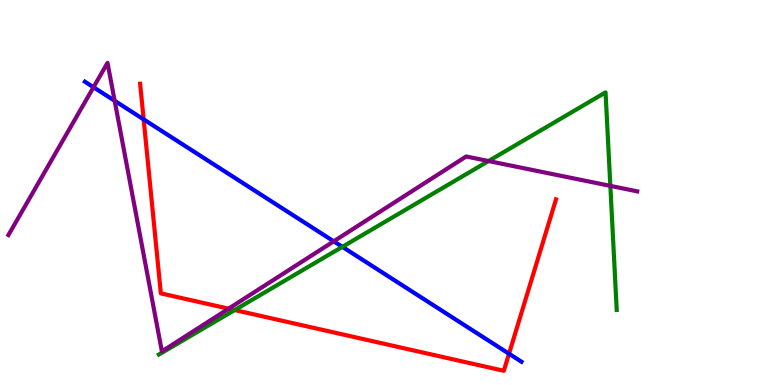[{'lines': ['blue', 'red'], 'intersections': [{'x': 1.85, 'y': 6.9}, {'x': 6.57, 'y': 0.812}]}, {'lines': ['green', 'red'], 'intersections': [{'x': 3.03, 'y': 1.95}]}, {'lines': ['purple', 'red'], 'intersections': [{'x': 2.95, 'y': 1.98}]}, {'lines': ['blue', 'green'], 'intersections': [{'x': 4.42, 'y': 3.59}]}, {'lines': ['blue', 'purple'], 'intersections': [{'x': 1.21, 'y': 7.73}, {'x': 1.48, 'y': 7.38}, {'x': 4.31, 'y': 3.73}]}, {'lines': ['green', 'purple'], 'intersections': [{'x': 6.3, 'y': 5.82}, {'x': 7.88, 'y': 5.17}]}]